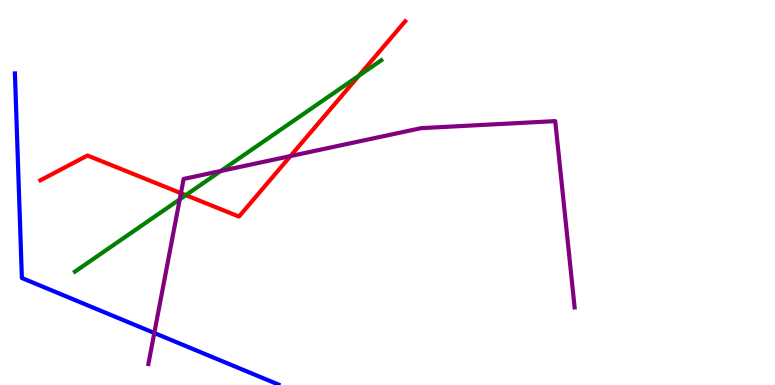[{'lines': ['blue', 'red'], 'intersections': []}, {'lines': ['green', 'red'], 'intersections': [{'x': 2.4, 'y': 4.93}, {'x': 4.63, 'y': 8.03}]}, {'lines': ['purple', 'red'], 'intersections': [{'x': 2.33, 'y': 4.98}, {'x': 3.75, 'y': 5.95}]}, {'lines': ['blue', 'green'], 'intersections': []}, {'lines': ['blue', 'purple'], 'intersections': [{'x': 1.99, 'y': 1.35}]}, {'lines': ['green', 'purple'], 'intersections': [{'x': 2.32, 'y': 4.82}, {'x': 2.85, 'y': 5.56}]}]